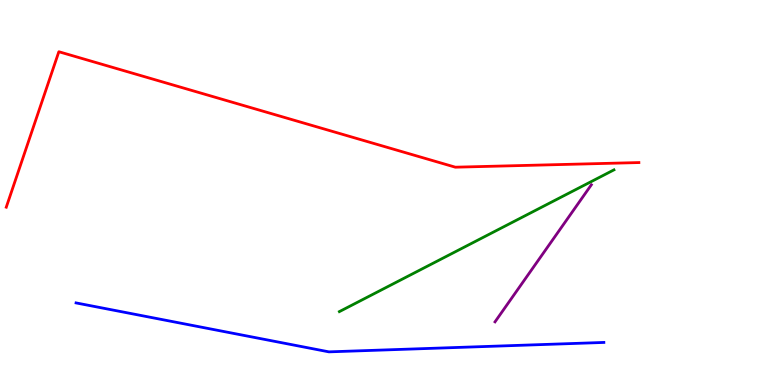[{'lines': ['blue', 'red'], 'intersections': []}, {'lines': ['green', 'red'], 'intersections': []}, {'lines': ['purple', 'red'], 'intersections': []}, {'lines': ['blue', 'green'], 'intersections': []}, {'lines': ['blue', 'purple'], 'intersections': []}, {'lines': ['green', 'purple'], 'intersections': []}]